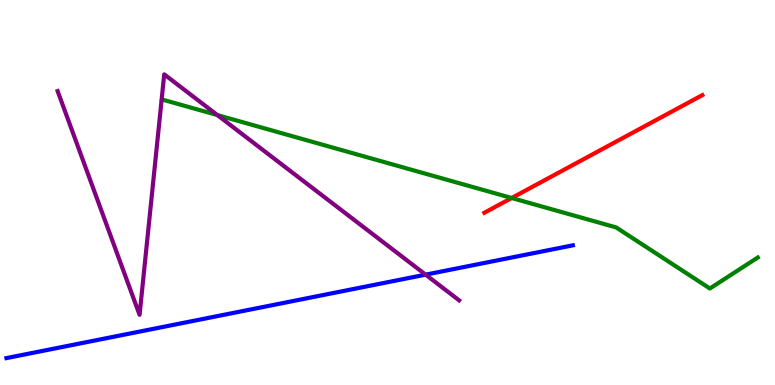[{'lines': ['blue', 'red'], 'intersections': []}, {'lines': ['green', 'red'], 'intersections': [{'x': 6.6, 'y': 4.86}]}, {'lines': ['purple', 'red'], 'intersections': []}, {'lines': ['blue', 'green'], 'intersections': []}, {'lines': ['blue', 'purple'], 'intersections': [{'x': 5.49, 'y': 2.87}]}, {'lines': ['green', 'purple'], 'intersections': [{'x': 2.8, 'y': 7.01}]}]